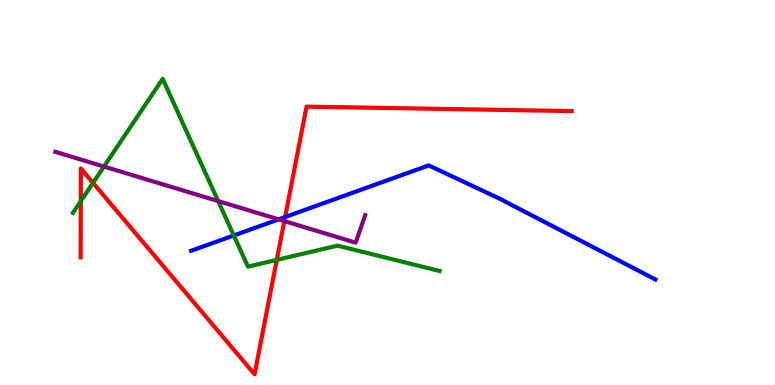[{'lines': ['blue', 'red'], 'intersections': [{'x': 3.68, 'y': 4.36}]}, {'lines': ['green', 'red'], 'intersections': [{'x': 1.04, 'y': 4.78}, {'x': 1.2, 'y': 5.25}, {'x': 3.57, 'y': 3.25}]}, {'lines': ['purple', 'red'], 'intersections': [{'x': 3.67, 'y': 4.26}]}, {'lines': ['blue', 'green'], 'intersections': [{'x': 3.02, 'y': 3.88}]}, {'lines': ['blue', 'purple'], 'intersections': [{'x': 3.6, 'y': 4.3}]}, {'lines': ['green', 'purple'], 'intersections': [{'x': 1.34, 'y': 5.67}, {'x': 2.82, 'y': 4.78}]}]